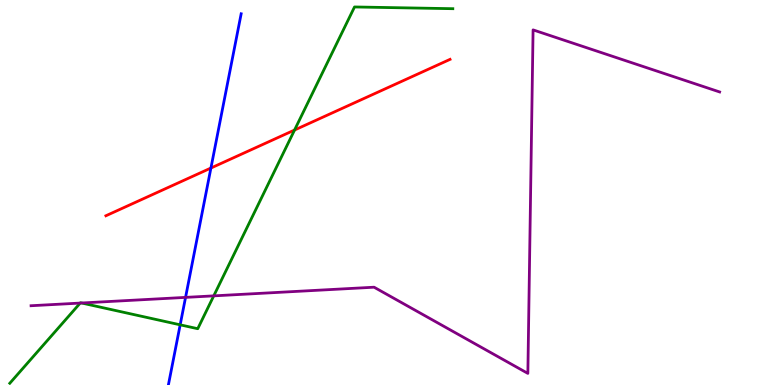[{'lines': ['blue', 'red'], 'intersections': [{'x': 2.72, 'y': 5.64}]}, {'lines': ['green', 'red'], 'intersections': [{'x': 3.8, 'y': 6.62}]}, {'lines': ['purple', 'red'], 'intersections': []}, {'lines': ['blue', 'green'], 'intersections': [{'x': 2.32, 'y': 1.56}]}, {'lines': ['blue', 'purple'], 'intersections': [{'x': 2.39, 'y': 2.28}]}, {'lines': ['green', 'purple'], 'intersections': [{'x': 1.03, 'y': 2.13}, {'x': 1.05, 'y': 2.13}, {'x': 2.76, 'y': 2.32}]}]